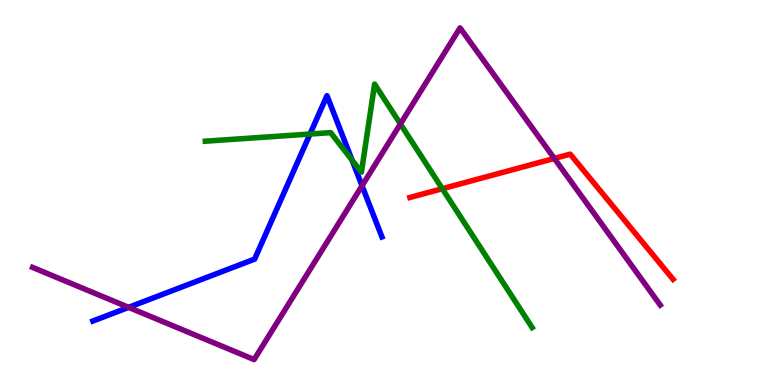[{'lines': ['blue', 'red'], 'intersections': []}, {'lines': ['green', 'red'], 'intersections': [{'x': 5.71, 'y': 5.1}]}, {'lines': ['purple', 'red'], 'intersections': [{'x': 7.15, 'y': 5.88}]}, {'lines': ['blue', 'green'], 'intersections': [{'x': 4.0, 'y': 6.52}, {'x': 4.54, 'y': 5.84}]}, {'lines': ['blue', 'purple'], 'intersections': [{'x': 1.66, 'y': 2.02}, {'x': 4.67, 'y': 5.18}]}, {'lines': ['green', 'purple'], 'intersections': [{'x': 5.17, 'y': 6.78}]}]